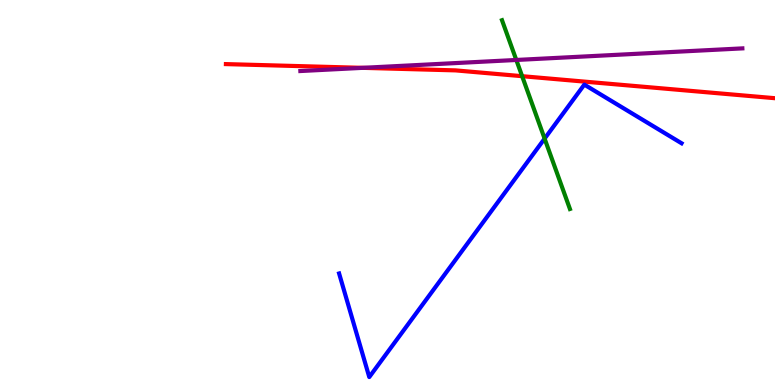[{'lines': ['blue', 'red'], 'intersections': []}, {'lines': ['green', 'red'], 'intersections': [{'x': 6.74, 'y': 8.02}]}, {'lines': ['purple', 'red'], 'intersections': [{'x': 4.68, 'y': 8.24}]}, {'lines': ['blue', 'green'], 'intersections': [{'x': 7.03, 'y': 6.4}]}, {'lines': ['blue', 'purple'], 'intersections': []}, {'lines': ['green', 'purple'], 'intersections': [{'x': 6.66, 'y': 8.44}]}]